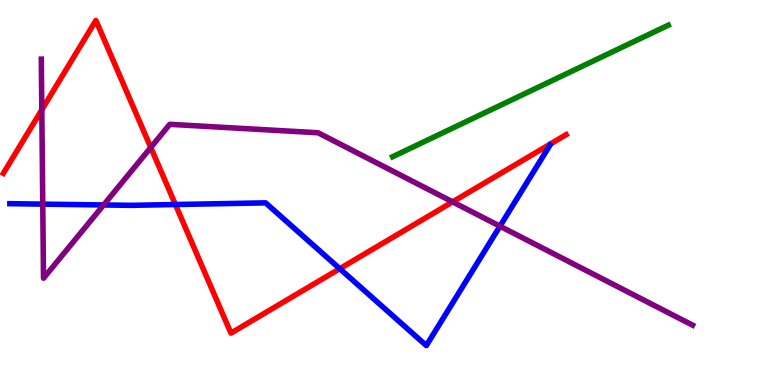[{'lines': ['blue', 'red'], 'intersections': [{'x': 2.26, 'y': 4.69}, {'x': 4.38, 'y': 3.02}]}, {'lines': ['green', 'red'], 'intersections': []}, {'lines': ['purple', 'red'], 'intersections': [{'x': 0.539, 'y': 7.15}, {'x': 1.95, 'y': 6.17}, {'x': 5.84, 'y': 4.76}]}, {'lines': ['blue', 'green'], 'intersections': []}, {'lines': ['blue', 'purple'], 'intersections': [{'x': 0.552, 'y': 4.7}, {'x': 1.34, 'y': 4.68}, {'x': 6.45, 'y': 4.12}]}, {'lines': ['green', 'purple'], 'intersections': []}]